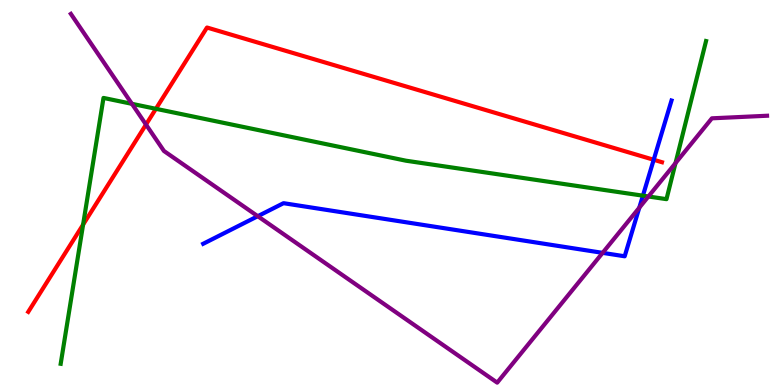[{'lines': ['blue', 'red'], 'intersections': [{'x': 8.43, 'y': 5.85}]}, {'lines': ['green', 'red'], 'intersections': [{'x': 1.07, 'y': 4.17}, {'x': 2.01, 'y': 7.17}]}, {'lines': ['purple', 'red'], 'intersections': [{'x': 1.88, 'y': 6.76}]}, {'lines': ['blue', 'green'], 'intersections': [{'x': 8.3, 'y': 4.92}]}, {'lines': ['blue', 'purple'], 'intersections': [{'x': 3.33, 'y': 4.38}, {'x': 7.78, 'y': 3.43}, {'x': 8.25, 'y': 4.61}]}, {'lines': ['green', 'purple'], 'intersections': [{'x': 1.7, 'y': 7.3}, {'x': 8.37, 'y': 4.9}, {'x': 8.72, 'y': 5.76}]}]